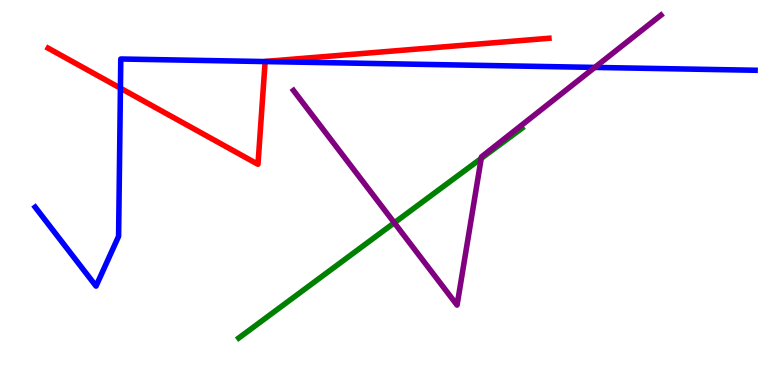[{'lines': ['blue', 'red'], 'intersections': [{'x': 1.55, 'y': 7.71}, {'x': 3.42, 'y': 8.4}]}, {'lines': ['green', 'red'], 'intersections': []}, {'lines': ['purple', 'red'], 'intersections': []}, {'lines': ['blue', 'green'], 'intersections': []}, {'lines': ['blue', 'purple'], 'intersections': [{'x': 7.67, 'y': 8.25}]}, {'lines': ['green', 'purple'], 'intersections': [{'x': 5.09, 'y': 4.21}, {'x': 6.21, 'y': 5.89}]}]